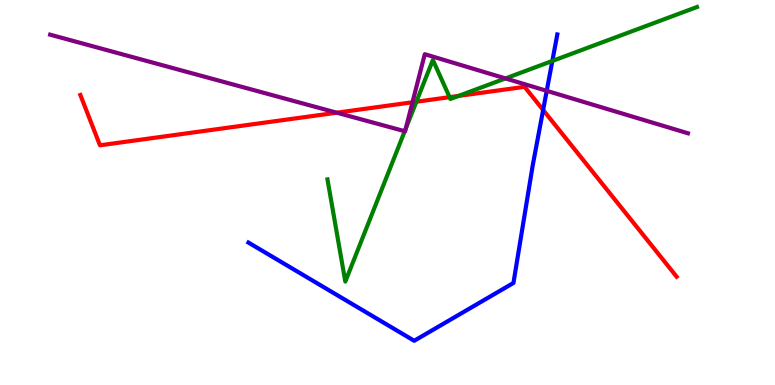[{'lines': ['blue', 'red'], 'intersections': [{'x': 7.01, 'y': 7.14}]}, {'lines': ['green', 'red'], 'intersections': [{'x': 5.37, 'y': 7.36}, {'x': 5.8, 'y': 7.48}, {'x': 5.92, 'y': 7.51}]}, {'lines': ['purple', 'red'], 'intersections': [{'x': 4.35, 'y': 7.07}, {'x': 5.32, 'y': 7.34}]}, {'lines': ['blue', 'green'], 'intersections': [{'x': 7.13, 'y': 8.42}]}, {'lines': ['blue', 'purple'], 'intersections': [{'x': 7.05, 'y': 7.64}]}, {'lines': ['green', 'purple'], 'intersections': [{'x': 5.22, 'y': 6.59}, {'x': 5.24, 'y': 6.66}, {'x': 6.52, 'y': 7.96}]}]